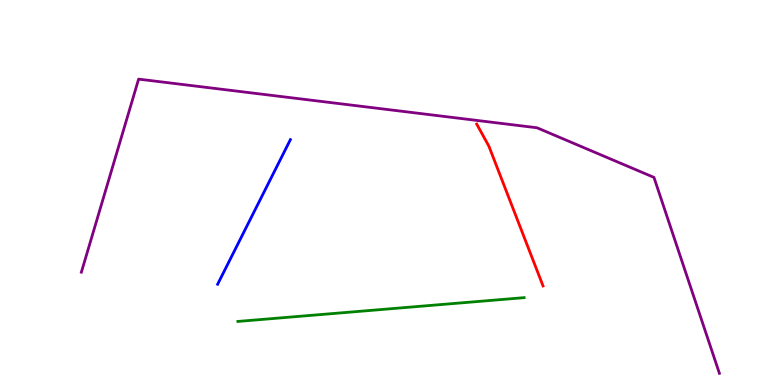[{'lines': ['blue', 'red'], 'intersections': []}, {'lines': ['green', 'red'], 'intersections': []}, {'lines': ['purple', 'red'], 'intersections': []}, {'lines': ['blue', 'green'], 'intersections': []}, {'lines': ['blue', 'purple'], 'intersections': []}, {'lines': ['green', 'purple'], 'intersections': []}]